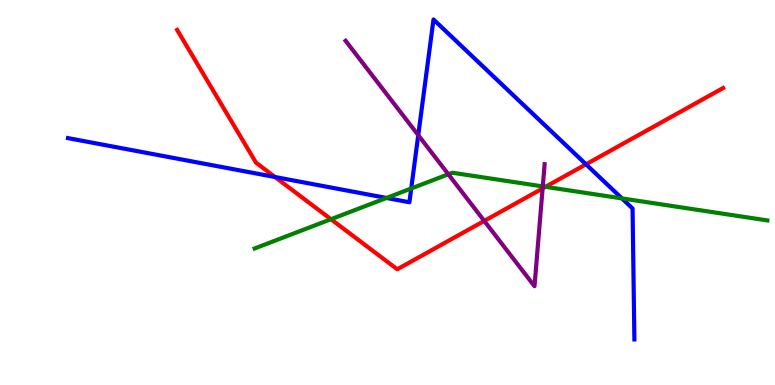[{'lines': ['blue', 'red'], 'intersections': [{'x': 3.55, 'y': 5.4}, {'x': 7.56, 'y': 5.73}]}, {'lines': ['green', 'red'], 'intersections': [{'x': 4.27, 'y': 4.31}, {'x': 7.04, 'y': 5.15}]}, {'lines': ['purple', 'red'], 'intersections': [{'x': 6.25, 'y': 4.26}, {'x': 7.0, 'y': 5.11}]}, {'lines': ['blue', 'green'], 'intersections': [{'x': 4.99, 'y': 4.86}, {'x': 5.31, 'y': 5.1}, {'x': 8.02, 'y': 4.85}]}, {'lines': ['blue', 'purple'], 'intersections': [{'x': 5.4, 'y': 6.49}]}, {'lines': ['green', 'purple'], 'intersections': [{'x': 5.79, 'y': 5.47}, {'x': 7.0, 'y': 5.16}]}]